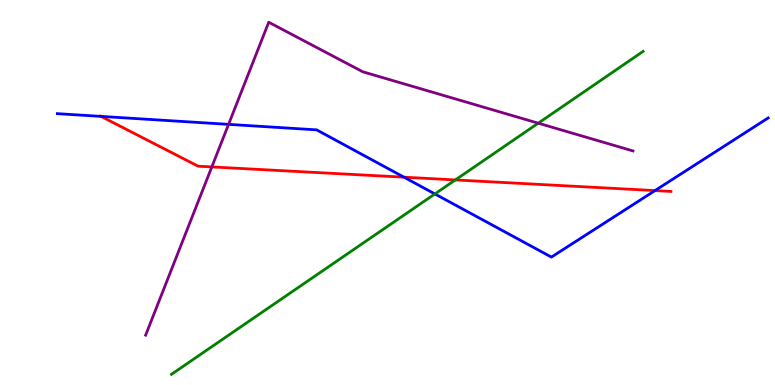[{'lines': ['blue', 'red'], 'intersections': [{'x': 1.3, 'y': 6.98}, {'x': 5.21, 'y': 5.4}, {'x': 8.45, 'y': 5.05}]}, {'lines': ['green', 'red'], 'intersections': [{'x': 5.88, 'y': 5.33}]}, {'lines': ['purple', 'red'], 'intersections': [{'x': 2.73, 'y': 5.66}]}, {'lines': ['blue', 'green'], 'intersections': [{'x': 5.61, 'y': 4.96}]}, {'lines': ['blue', 'purple'], 'intersections': [{'x': 2.95, 'y': 6.77}]}, {'lines': ['green', 'purple'], 'intersections': [{'x': 6.95, 'y': 6.8}]}]